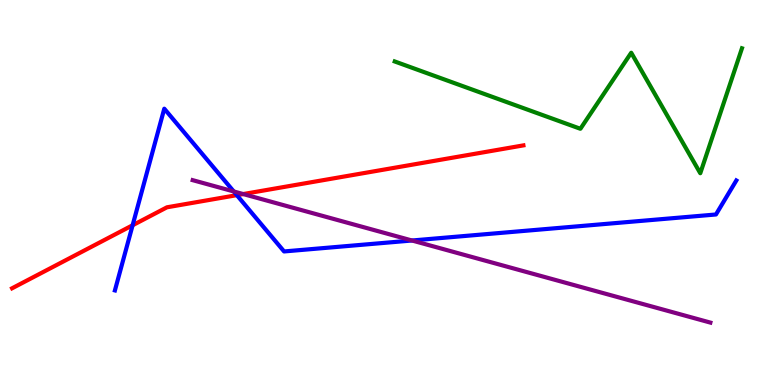[{'lines': ['blue', 'red'], 'intersections': [{'x': 1.71, 'y': 4.15}, {'x': 3.06, 'y': 4.93}]}, {'lines': ['green', 'red'], 'intersections': []}, {'lines': ['purple', 'red'], 'intersections': [{'x': 3.14, 'y': 4.96}]}, {'lines': ['blue', 'green'], 'intersections': []}, {'lines': ['blue', 'purple'], 'intersections': [{'x': 3.02, 'y': 5.03}, {'x': 5.32, 'y': 3.75}]}, {'lines': ['green', 'purple'], 'intersections': []}]